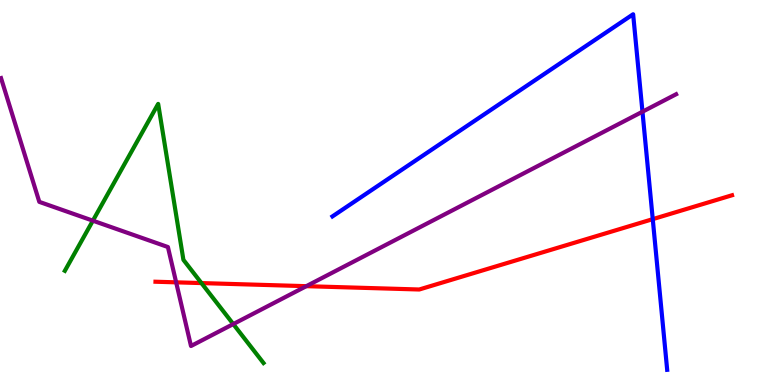[{'lines': ['blue', 'red'], 'intersections': [{'x': 8.42, 'y': 4.31}]}, {'lines': ['green', 'red'], 'intersections': [{'x': 2.6, 'y': 2.65}]}, {'lines': ['purple', 'red'], 'intersections': [{'x': 2.27, 'y': 2.67}, {'x': 3.95, 'y': 2.57}]}, {'lines': ['blue', 'green'], 'intersections': []}, {'lines': ['blue', 'purple'], 'intersections': [{'x': 8.29, 'y': 7.1}]}, {'lines': ['green', 'purple'], 'intersections': [{'x': 1.2, 'y': 4.27}, {'x': 3.01, 'y': 1.58}]}]